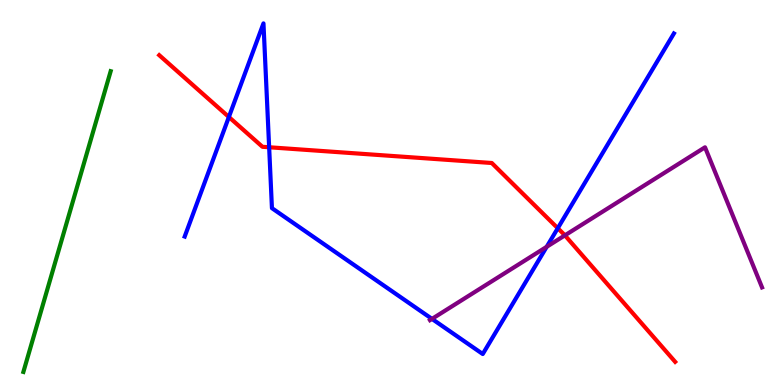[{'lines': ['blue', 'red'], 'intersections': [{'x': 2.95, 'y': 6.96}, {'x': 3.47, 'y': 6.17}, {'x': 7.2, 'y': 4.07}]}, {'lines': ['green', 'red'], 'intersections': []}, {'lines': ['purple', 'red'], 'intersections': [{'x': 7.29, 'y': 3.89}]}, {'lines': ['blue', 'green'], 'intersections': []}, {'lines': ['blue', 'purple'], 'intersections': [{'x': 5.57, 'y': 1.72}, {'x': 7.05, 'y': 3.59}]}, {'lines': ['green', 'purple'], 'intersections': []}]